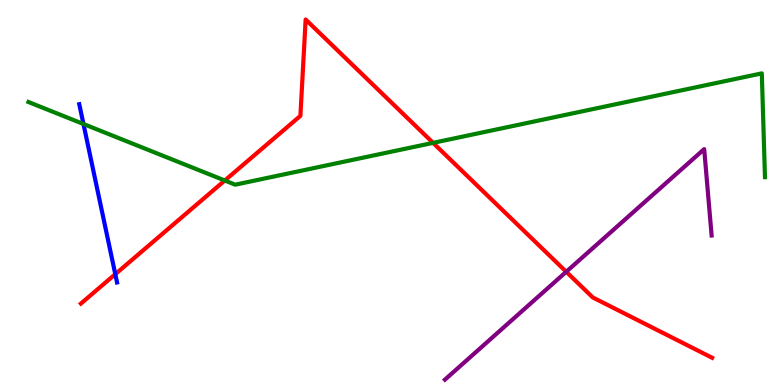[{'lines': ['blue', 'red'], 'intersections': [{'x': 1.49, 'y': 2.88}]}, {'lines': ['green', 'red'], 'intersections': [{'x': 2.9, 'y': 5.31}, {'x': 5.59, 'y': 6.29}]}, {'lines': ['purple', 'red'], 'intersections': [{'x': 7.31, 'y': 2.94}]}, {'lines': ['blue', 'green'], 'intersections': [{'x': 1.08, 'y': 6.78}]}, {'lines': ['blue', 'purple'], 'intersections': []}, {'lines': ['green', 'purple'], 'intersections': []}]